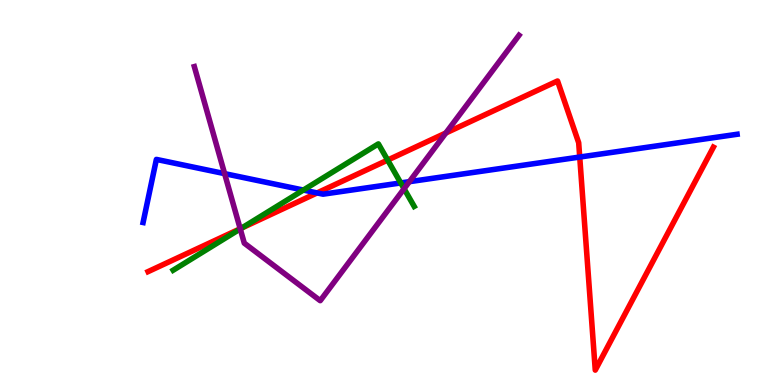[{'lines': ['blue', 'red'], 'intersections': [{'x': 4.09, 'y': 4.99}, {'x': 7.48, 'y': 5.92}]}, {'lines': ['green', 'red'], 'intersections': [{'x': 3.12, 'y': 4.08}, {'x': 5.0, 'y': 5.84}]}, {'lines': ['purple', 'red'], 'intersections': [{'x': 3.1, 'y': 4.06}, {'x': 5.75, 'y': 6.55}]}, {'lines': ['blue', 'green'], 'intersections': [{'x': 3.91, 'y': 5.06}, {'x': 5.17, 'y': 5.25}]}, {'lines': ['blue', 'purple'], 'intersections': [{'x': 2.9, 'y': 5.49}, {'x': 5.28, 'y': 5.28}]}, {'lines': ['green', 'purple'], 'intersections': [{'x': 3.1, 'y': 4.05}, {'x': 5.21, 'y': 5.1}]}]